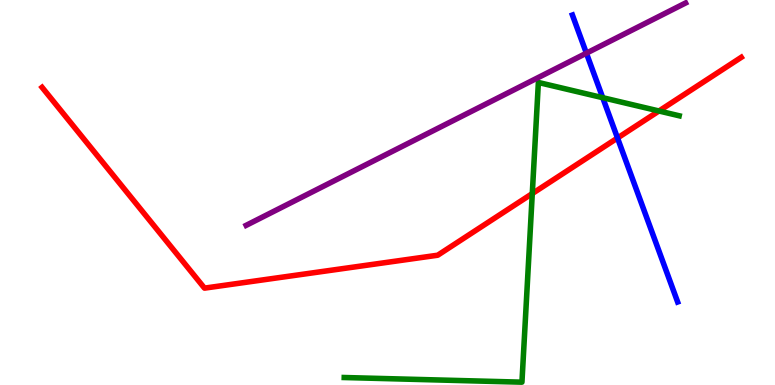[{'lines': ['blue', 'red'], 'intersections': [{'x': 7.97, 'y': 6.42}]}, {'lines': ['green', 'red'], 'intersections': [{'x': 6.87, 'y': 4.97}, {'x': 8.5, 'y': 7.12}]}, {'lines': ['purple', 'red'], 'intersections': []}, {'lines': ['blue', 'green'], 'intersections': [{'x': 7.78, 'y': 7.46}]}, {'lines': ['blue', 'purple'], 'intersections': [{'x': 7.57, 'y': 8.62}]}, {'lines': ['green', 'purple'], 'intersections': []}]